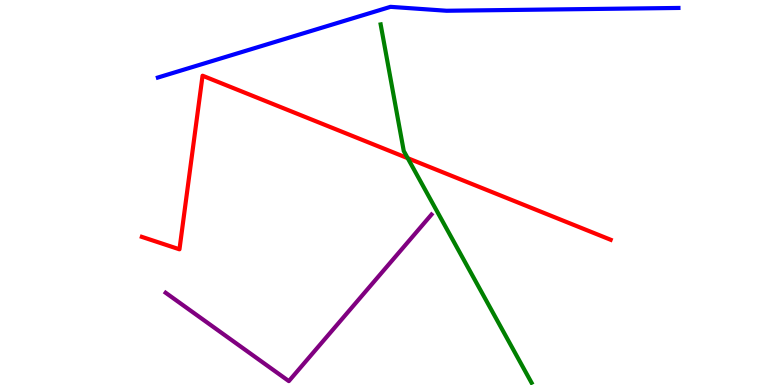[{'lines': ['blue', 'red'], 'intersections': []}, {'lines': ['green', 'red'], 'intersections': [{'x': 5.26, 'y': 5.89}]}, {'lines': ['purple', 'red'], 'intersections': []}, {'lines': ['blue', 'green'], 'intersections': []}, {'lines': ['blue', 'purple'], 'intersections': []}, {'lines': ['green', 'purple'], 'intersections': []}]